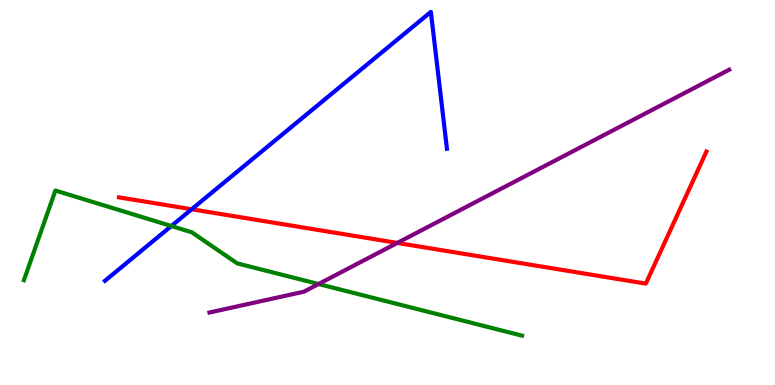[{'lines': ['blue', 'red'], 'intersections': [{'x': 2.47, 'y': 4.56}]}, {'lines': ['green', 'red'], 'intersections': []}, {'lines': ['purple', 'red'], 'intersections': [{'x': 5.13, 'y': 3.69}]}, {'lines': ['blue', 'green'], 'intersections': [{'x': 2.21, 'y': 4.13}]}, {'lines': ['blue', 'purple'], 'intersections': []}, {'lines': ['green', 'purple'], 'intersections': [{'x': 4.11, 'y': 2.62}]}]